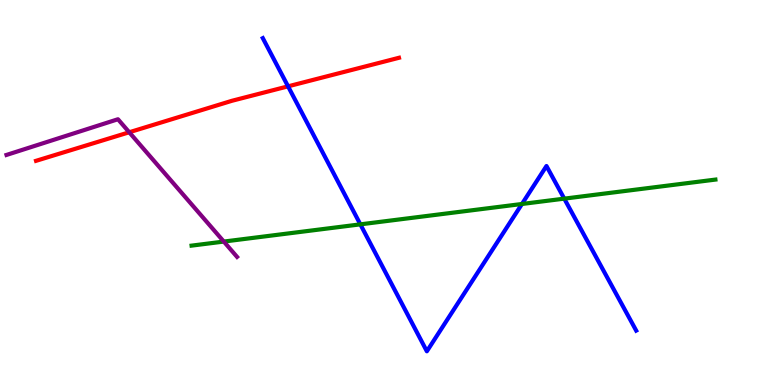[{'lines': ['blue', 'red'], 'intersections': [{'x': 3.72, 'y': 7.76}]}, {'lines': ['green', 'red'], 'intersections': []}, {'lines': ['purple', 'red'], 'intersections': [{'x': 1.67, 'y': 6.56}]}, {'lines': ['blue', 'green'], 'intersections': [{'x': 4.65, 'y': 4.17}, {'x': 6.74, 'y': 4.7}, {'x': 7.28, 'y': 4.84}]}, {'lines': ['blue', 'purple'], 'intersections': []}, {'lines': ['green', 'purple'], 'intersections': [{'x': 2.89, 'y': 3.73}]}]